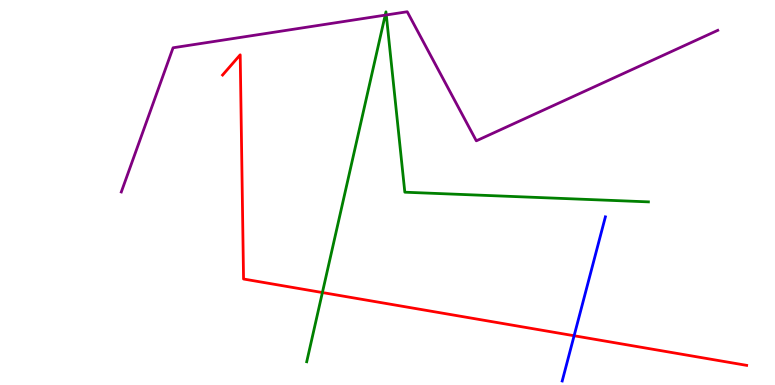[{'lines': ['blue', 'red'], 'intersections': [{'x': 7.41, 'y': 1.28}]}, {'lines': ['green', 'red'], 'intersections': [{'x': 4.16, 'y': 2.4}]}, {'lines': ['purple', 'red'], 'intersections': []}, {'lines': ['blue', 'green'], 'intersections': []}, {'lines': ['blue', 'purple'], 'intersections': []}, {'lines': ['green', 'purple'], 'intersections': [{'x': 4.97, 'y': 9.61}, {'x': 4.98, 'y': 9.61}]}]